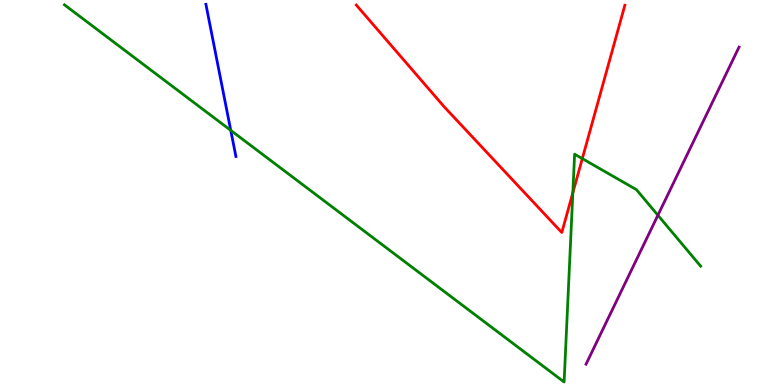[{'lines': ['blue', 'red'], 'intersections': []}, {'lines': ['green', 'red'], 'intersections': [{'x': 7.39, 'y': 4.99}, {'x': 7.51, 'y': 5.88}]}, {'lines': ['purple', 'red'], 'intersections': []}, {'lines': ['blue', 'green'], 'intersections': [{'x': 2.98, 'y': 6.61}]}, {'lines': ['blue', 'purple'], 'intersections': []}, {'lines': ['green', 'purple'], 'intersections': [{'x': 8.49, 'y': 4.41}]}]